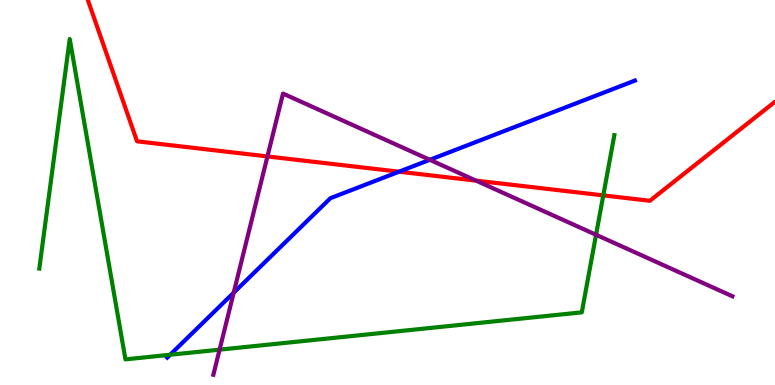[{'lines': ['blue', 'red'], 'intersections': [{'x': 5.15, 'y': 5.54}]}, {'lines': ['green', 'red'], 'intersections': [{'x': 7.78, 'y': 4.93}]}, {'lines': ['purple', 'red'], 'intersections': [{'x': 3.45, 'y': 5.94}, {'x': 6.14, 'y': 5.31}]}, {'lines': ['blue', 'green'], 'intersections': [{'x': 2.2, 'y': 0.786}]}, {'lines': ['blue', 'purple'], 'intersections': [{'x': 3.02, 'y': 2.4}, {'x': 5.55, 'y': 5.85}]}, {'lines': ['green', 'purple'], 'intersections': [{'x': 2.83, 'y': 0.918}, {'x': 7.69, 'y': 3.9}]}]